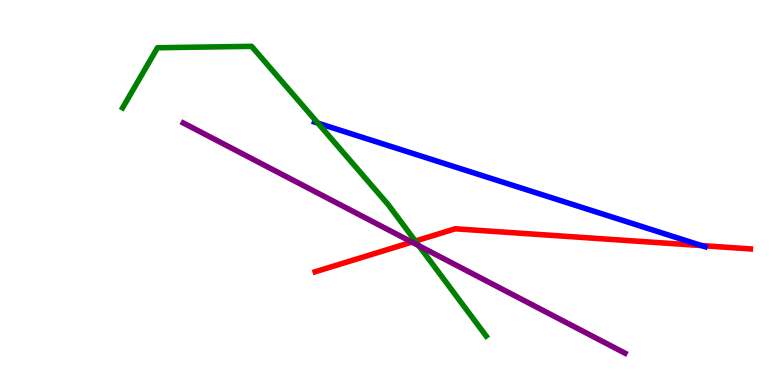[{'lines': ['blue', 'red'], 'intersections': [{'x': 9.05, 'y': 3.62}]}, {'lines': ['green', 'red'], 'intersections': [{'x': 5.36, 'y': 3.74}]}, {'lines': ['purple', 'red'], 'intersections': [{'x': 5.31, 'y': 3.71}]}, {'lines': ['blue', 'green'], 'intersections': [{'x': 4.1, 'y': 6.8}]}, {'lines': ['blue', 'purple'], 'intersections': []}, {'lines': ['green', 'purple'], 'intersections': [{'x': 5.4, 'y': 3.62}]}]